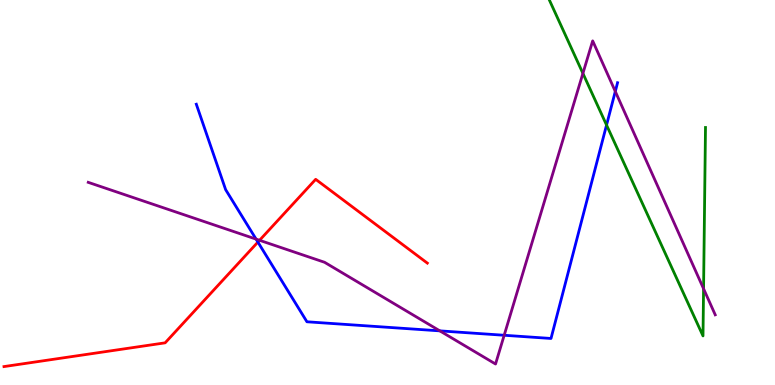[{'lines': ['blue', 'red'], 'intersections': [{'x': 3.33, 'y': 3.71}]}, {'lines': ['green', 'red'], 'intersections': []}, {'lines': ['purple', 'red'], 'intersections': [{'x': 3.35, 'y': 3.76}]}, {'lines': ['blue', 'green'], 'intersections': [{'x': 7.83, 'y': 6.75}]}, {'lines': ['blue', 'purple'], 'intersections': [{'x': 3.3, 'y': 3.79}, {'x': 5.68, 'y': 1.41}, {'x': 6.51, 'y': 1.29}, {'x': 7.94, 'y': 7.63}]}, {'lines': ['green', 'purple'], 'intersections': [{'x': 7.52, 'y': 8.09}, {'x': 9.08, 'y': 2.5}]}]